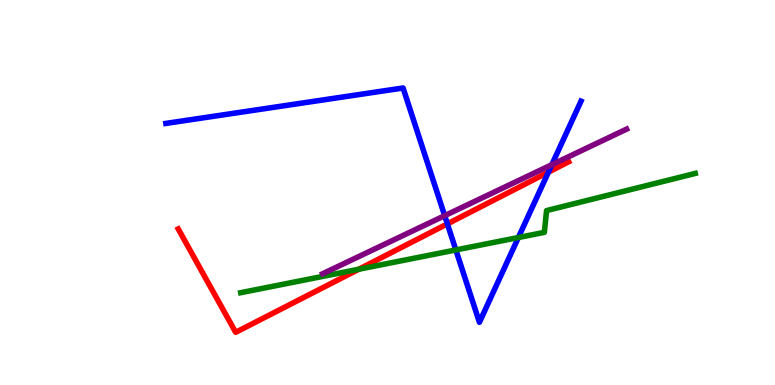[{'lines': ['blue', 'red'], 'intersections': [{'x': 5.77, 'y': 4.18}, {'x': 7.08, 'y': 5.53}]}, {'lines': ['green', 'red'], 'intersections': [{'x': 4.63, 'y': 3.01}]}, {'lines': ['purple', 'red'], 'intersections': []}, {'lines': ['blue', 'green'], 'intersections': [{'x': 5.88, 'y': 3.51}, {'x': 6.69, 'y': 3.83}]}, {'lines': ['blue', 'purple'], 'intersections': [{'x': 5.74, 'y': 4.4}, {'x': 7.12, 'y': 5.72}]}, {'lines': ['green', 'purple'], 'intersections': []}]